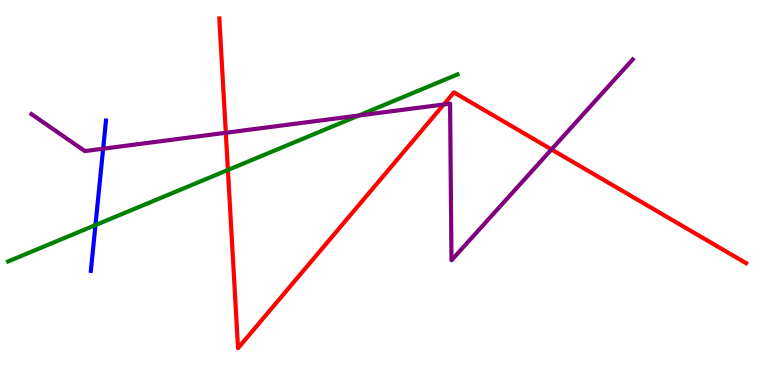[{'lines': ['blue', 'red'], 'intersections': []}, {'lines': ['green', 'red'], 'intersections': [{'x': 2.94, 'y': 5.59}]}, {'lines': ['purple', 'red'], 'intersections': [{'x': 2.91, 'y': 6.55}, {'x': 5.73, 'y': 7.29}, {'x': 7.12, 'y': 6.12}]}, {'lines': ['blue', 'green'], 'intersections': [{'x': 1.23, 'y': 4.15}]}, {'lines': ['blue', 'purple'], 'intersections': [{'x': 1.33, 'y': 6.14}]}, {'lines': ['green', 'purple'], 'intersections': [{'x': 4.63, 'y': 7.0}]}]